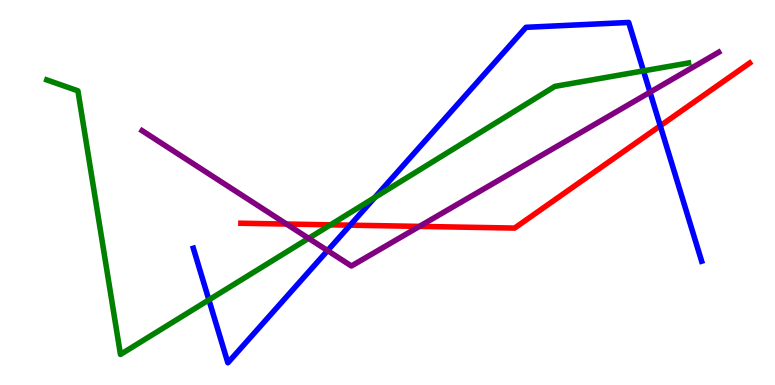[{'lines': ['blue', 'red'], 'intersections': [{'x': 4.52, 'y': 4.15}, {'x': 8.52, 'y': 6.73}]}, {'lines': ['green', 'red'], 'intersections': [{'x': 4.26, 'y': 4.16}]}, {'lines': ['purple', 'red'], 'intersections': [{'x': 3.7, 'y': 4.18}, {'x': 5.41, 'y': 4.12}]}, {'lines': ['blue', 'green'], 'intersections': [{'x': 2.7, 'y': 2.21}, {'x': 4.84, 'y': 4.87}, {'x': 8.3, 'y': 8.16}]}, {'lines': ['blue', 'purple'], 'intersections': [{'x': 4.23, 'y': 3.49}, {'x': 8.39, 'y': 7.6}]}, {'lines': ['green', 'purple'], 'intersections': [{'x': 3.98, 'y': 3.81}]}]